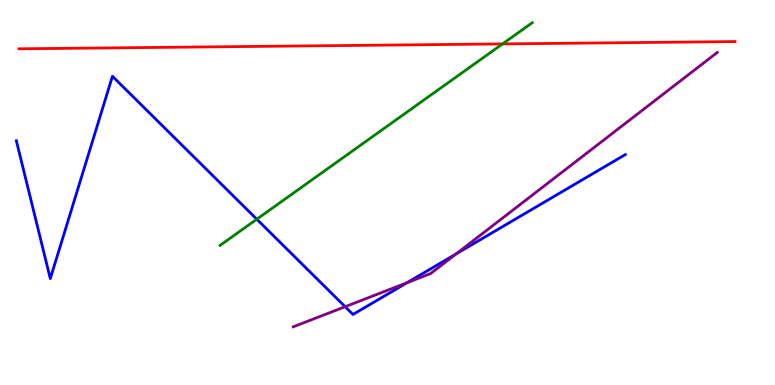[{'lines': ['blue', 'red'], 'intersections': []}, {'lines': ['green', 'red'], 'intersections': [{'x': 6.48, 'y': 8.86}]}, {'lines': ['purple', 'red'], 'intersections': []}, {'lines': ['blue', 'green'], 'intersections': [{'x': 3.31, 'y': 4.31}]}, {'lines': ['blue', 'purple'], 'intersections': [{'x': 4.45, 'y': 2.03}, {'x': 5.25, 'y': 2.66}, {'x': 5.89, 'y': 3.41}]}, {'lines': ['green', 'purple'], 'intersections': []}]